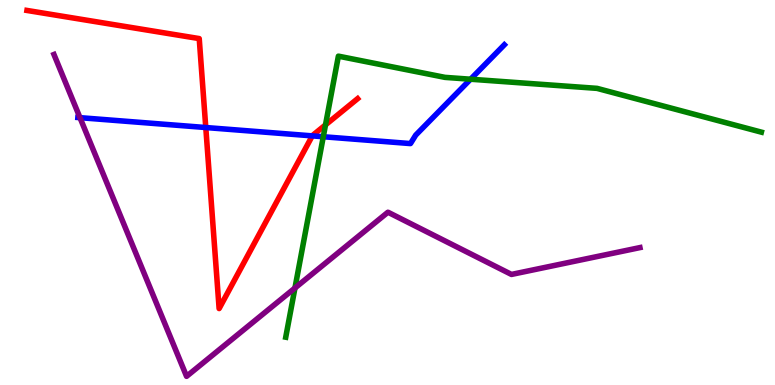[{'lines': ['blue', 'red'], 'intersections': [{'x': 2.66, 'y': 6.69}, {'x': 4.03, 'y': 6.47}]}, {'lines': ['green', 'red'], 'intersections': [{'x': 4.2, 'y': 6.76}]}, {'lines': ['purple', 'red'], 'intersections': []}, {'lines': ['blue', 'green'], 'intersections': [{'x': 4.17, 'y': 6.45}, {'x': 6.07, 'y': 7.94}]}, {'lines': ['blue', 'purple'], 'intersections': [{'x': 1.03, 'y': 6.94}]}, {'lines': ['green', 'purple'], 'intersections': [{'x': 3.81, 'y': 2.52}]}]